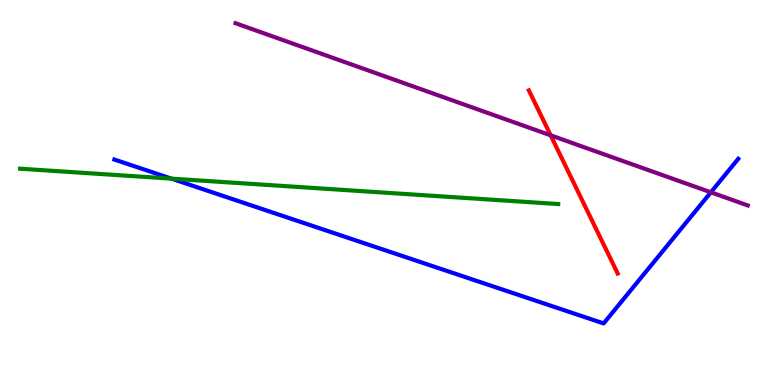[{'lines': ['blue', 'red'], 'intersections': []}, {'lines': ['green', 'red'], 'intersections': []}, {'lines': ['purple', 'red'], 'intersections': [{'x': 7.11, 'y': 6.49}]}, {'lines': ['blue', 'green'], 'intersections': [{'x': 2.21, 'y': 5.36}]}, {'lines': ['blue', 'purple'], 'intersections': [{'x': 9.17, 'y': 5.0}]}, {'lines': ['green', 'purple'], 'intersections': []}]